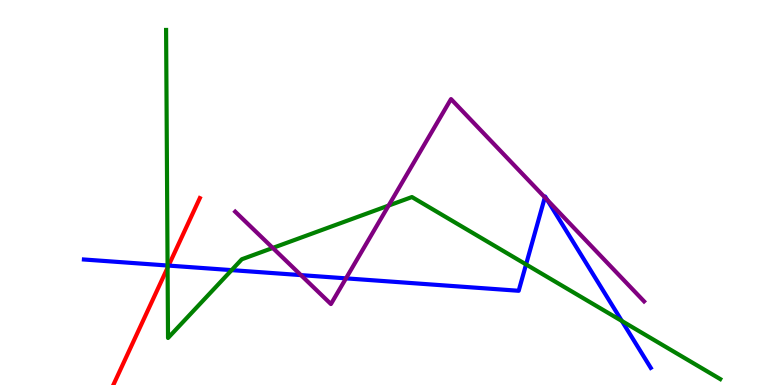[{'lines': ['blue', 'red'], 'intersections': [{'x': 2.18, 'y': 3.1}]}, {'lines': ['green', 'red'], 'intersections': [{'x': 2.16, 'y': 3.05}]}, {'lines': ['purple', 'red'], 'intersections': []}, {'lines': ['blue', 'green'], 'intersections': [{'x': 2.16, 'y': 3.1}, {'x': 2.99, 'y': 2.98}, {'x': 6.79, 'y': 3.13}, {'x': 8.02, 'y': 1.66}]}, {'lines': ['blue', 'purple'], 'intersections': [{'x': 3.88, 'y': 2.85}, {'x': 4.46, 'y': 2.77}, {'x': 7.03, 'y': 4.87}, {'x': 7.06, 'y': 4.81}]}, {'lines': ['green', 'purple'], 'intersections': [{'x': 3.52, 'y': 3.56}, {'x': 5.01, 'y': 4.66}]}]